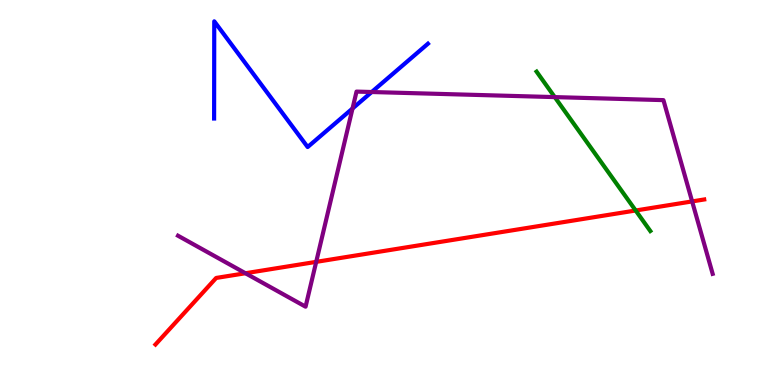[{'lines': ['blue', 'red'], 'intersections': []}, {'lines': ['green', 'red'], 'intersections': [{'x': 8.2, 'y': 4.53}]}, {'lines': ['purple', 'red'], 'intersections': [{'x': 3.17, 'y': 2.9}, {'x': 4.08, 'y': 3.2}, {'x': 8.93, 'y': 4.77}]}, {'lines': ['blue', 'green'], 'intersections': []}, {'lines': ['blue', 'purple'], 'intersections': [{'x': 4.55, 'y': 7.18}, {'x': 4.8, 'y': 7.61}]}, {'lines': ['green', 'purple'], 'intersections': [{'x': 7.16, 'y': 7.48}]}]